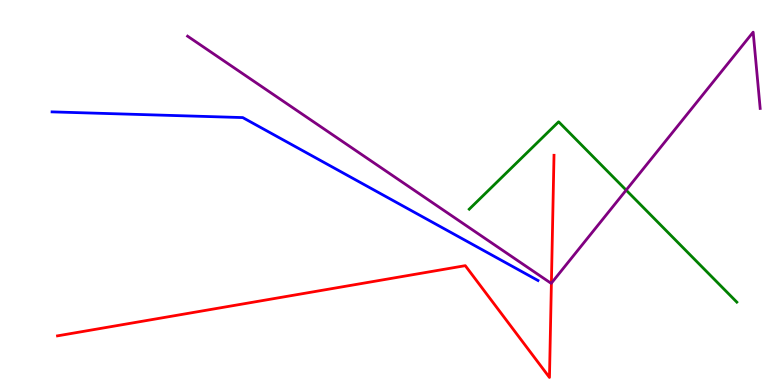[{'lines': ['blue', 'red'], 'intersections': []}, {'lines': ['green', 'red'], 'intersections': []}, {'lines': ['purple', 'red'], 'intersections': [{'x': 7.11, 'y': 2.65}]}, {'lines': ['blue', 'green'], 'intersections': []}, {'lines': ['blue', 'purple'], 'intersections': []}, {'lines': ['green', 'purple'], 'intersections': [{'x': 8.08, 'y': 5.06}]}]